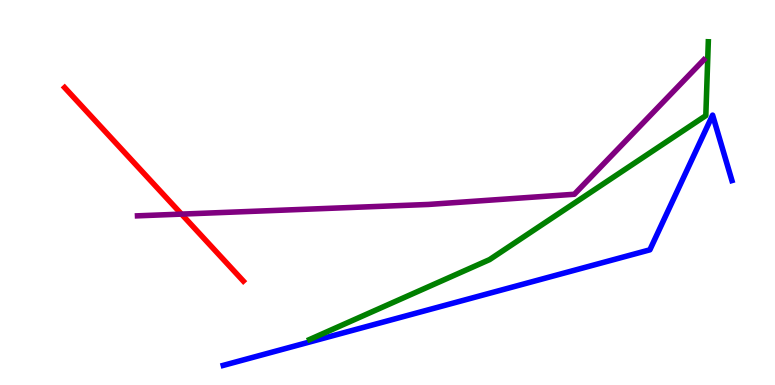[{'lines': ['blue', 'red'], 'intersections': []}, {'lines': ['green', 'red'], 'intersections': []}, {'lines': ['purple', 'red'], 'intersections': [{'x': 2.34, 'y': 4.44}]}, {'lines': ['blue', 'green'], 'intersections': []}, {'lines': ['blue', 'purple'], 'intersections': []}, {'lines': ['green', 'purple'], 'intersections': []}]